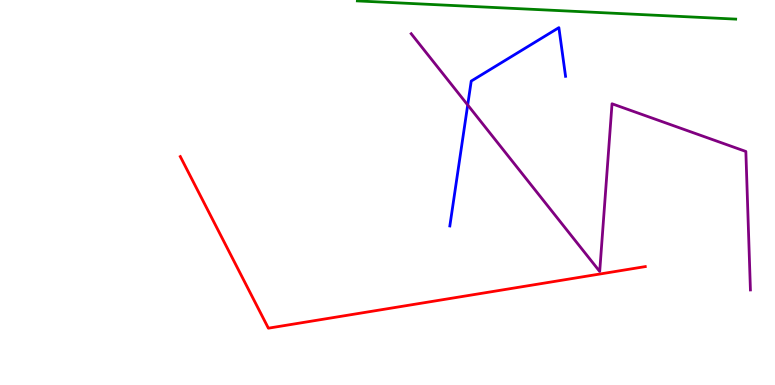[{'lines': ['blue', 'red'], 'intersections': []}, {'lines': ['green', 'red'], 'intersections': []}, {'lines': ['purple', 'red'], 'intersections': []}, {'lines': ['blue', 'green'], 'intersections': []}, {'lines': ['blue', 'purple'], 'intersections': [{'x': 6.03, 'y': 7.27}]}, {'lines': ['green', 'purple'], 'intersections': []}]